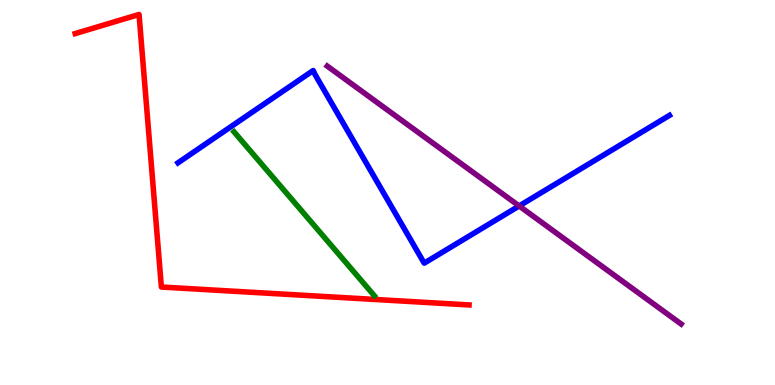[{'lines': ['blue', 'red'], 'intersections': []}, {'lines': ['green', 'red'], 'intersections': []}, {'lines': ['purple', 'red'], 'intersections': []}, {'lines': ['blue', 'green'], 'intersections': []}, {'lines': ['blue', 'purple'], 'intersections': [{'x': 6.7, 'y': 4.65}]}, {'lines': ['green', 'purple'], 'intersections': []}]